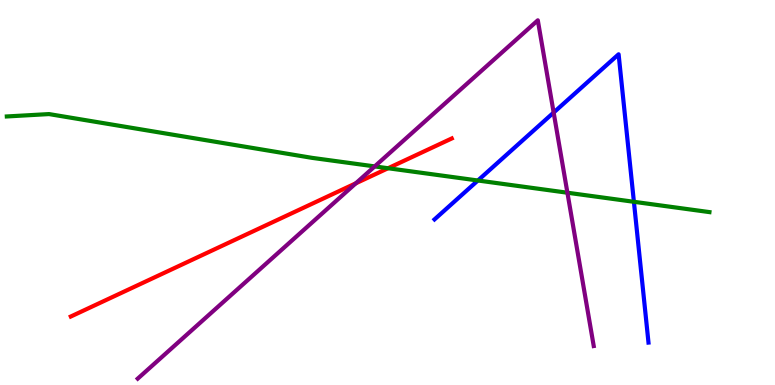[{'lines': ['blue', 'red'], 'intersections': []}, {'lines': ['green', 'red'], 'intersections': [{'x': 5.01, 'y': 5.63}]}, {'lines': ['purple', 'red'], 'intersections': [{'x': 4.59, 'y': 5.24}]}, {'lines': ['blue', 'green'], 'intersections': [{'x': 6.17, 'y': 5.31}, {'x': 8.18, 'y': 4.76}]}, {'lines': ['blue', 'purple'], 'intersections': [{'x': 7.14, 'y': 7.08}]}, {'lines': ['green', 'purple'], 'intersections': [{'x': 4.83, 'y': 5.68}, {'x': 7.32, 'y': 4.99}]}]